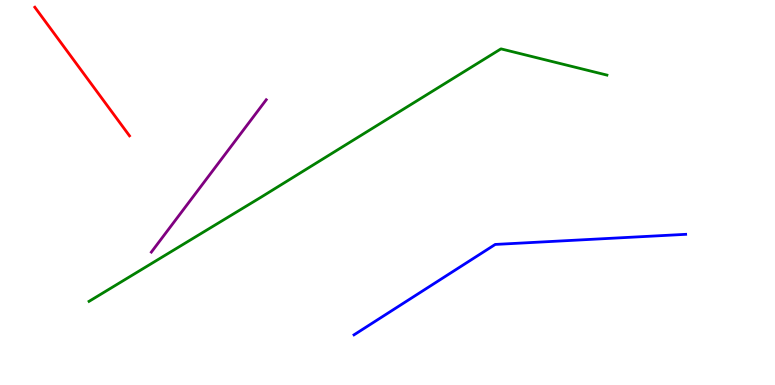[{'lines': ['blue', 'red'], 'intersections': []}, {'lines': ['green', 'red'], 'intersections': []}, {'lines': ['purple', 'red'], 'intersections': []}, {'lines': ['blue', 'green'], 'intersections': []}, {'lines': ['blue', 'purple'], 'intersections': []}, {'lines': ['green', 'purple'], 'intersections': []}]